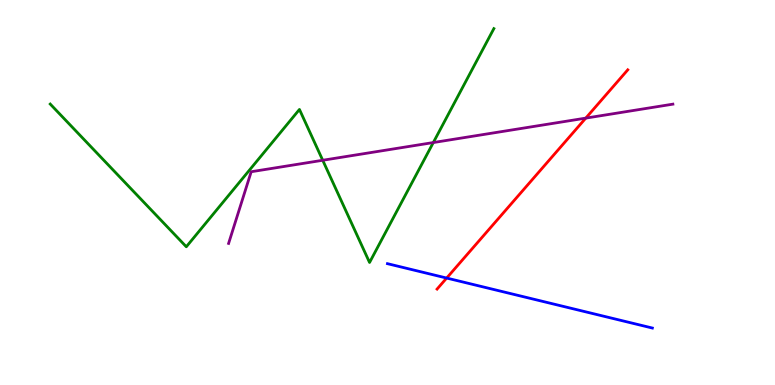[{'lines': ['blue', 'red'], 'intersections': [{'x': 5.76, 'y': 2.78}]}, {'lines': ['green', 'red'], 'intersections': []}, {'lines': ['purple', 'red'], 'intersections': [{'x': 7.56, 'y': 6.93}]}, {'lines': ['blue', 'green'], 'intersections': []}, {'lines': ['blue', 'purple'], 'intersections': []}, {'lines': ['green', 'purple'], 'intersections': [{'x': 4.16, 'y': 5.84}, {'x': 5.59, 'y': 6.3}]}]